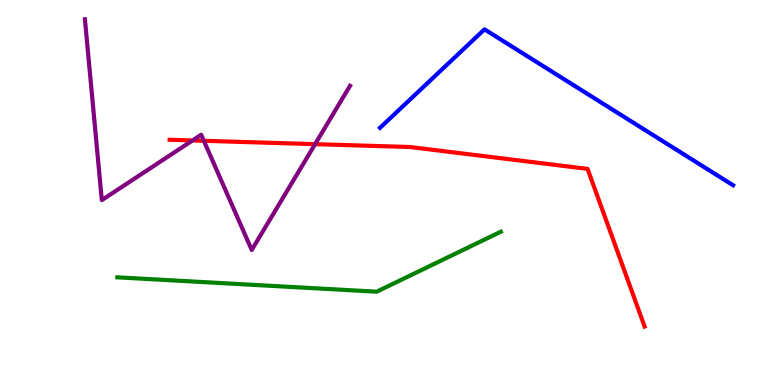[{'lines': ['blue', 'red'], 'intersections': []}, {'lines': ['green', 'red'], 'intersections': []}, {'lines': ['purple', 'red'], 'intersections': [{'x': 2.48, 'y': 6.35}, {'x': 2.63, 'y': 6.34}, {'x': 4.07, 'y': 6.26}]}, {'lines': ['blue', 'green'], 'intersections': []}, {'lines': ['blue', 'purple'], 'intersections': []}, {'lines': ['green', 'purple'], 'intersections': []}]